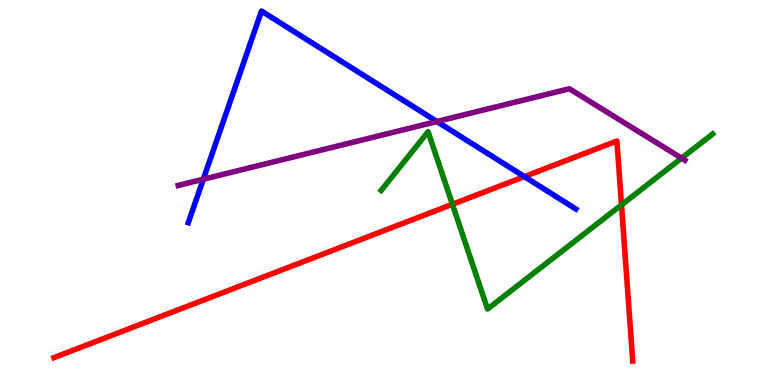[{'lines': ['blue', 'red'], 'intersections': [{'x': 6.77, 'y': 5.41}]}, {'lines': ['green', 'red'], 'intersections': [{'x': 5.84, 'y': 4.69}, {'x': 8.02, 'y': 4.68}]}, {'lines': ['purple', 'red'], 'intersections': []}, {'lines': ['blue', 'green'], 'intersections': []}, {'lines': ['blue', 'purple'], 'intersections': [{'x': 2.62, 'y': 5.34}, {'x': 5.64, 'y': 6.84}]}, {'lines': ['green', 'purple'], 'intersections': [{'x': 8.79, 'y': 5.89}]}]